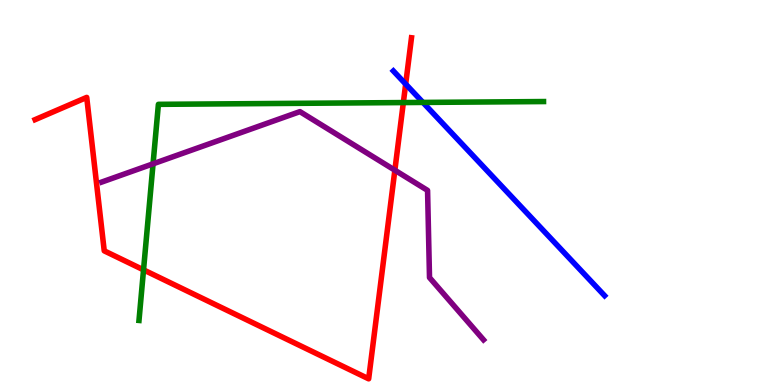[{'lines': ['blue', 'red'], 'intersections': [{'x': 5.23, 'y': 7.82}]}, {'lines': ['green', 'red'], 'intersections': [{'x': 1.85, 'y': 2.99}, {'x': 5.2, 'y': 7.34}]}, {'lines': ['purple', 'red'], 'intersections': [{'x': 5.09, 'y': 5.58}]}, {'lines': ['blue', 'green'], 'intersections': [{'x': 5.46, 'y': 7.34}]}, {'lines': ['blue', 'purple'], 'intersections': []}, {'lines': ['green', 'purple'], 'intersections': [{'x': 1.97, 'y': 5.74}]}]